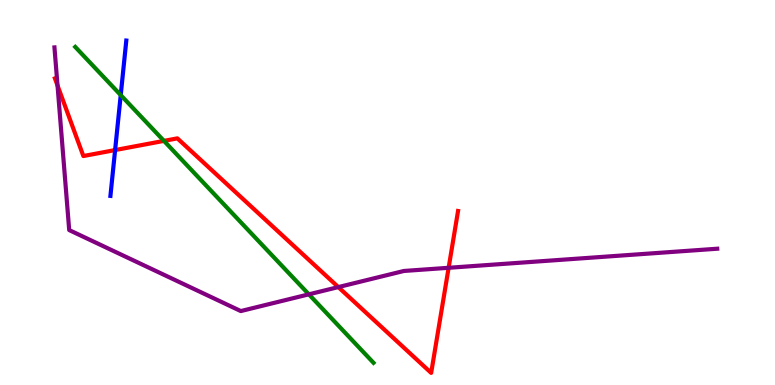[{'lines': ['blue', 'red'], 'intersections': [{'x': 1.49, 'y': 6.1}]}, {'lines': ['green', 'red'], 'intersections': [{'x': 2.12, 'y': 6.34}]}, {'lines': ['purple', 'red'], 'intersections': [{'x': 0.742, 'y': 7.78}, {'x': 4.37, 'y': 2.54}, {'x': 5.79, 'y': 3.04}]}, {'lines': ['blue', 'green'], 'intersections': [{'x': 1.56, 'y': 7.53}]}, {'lines': ['blue', 'purple'], 'intersections': []}, {'lines': ['green', 'purple'], 'intersections': [{'x': 3.99, 'y': 2.35}]}]